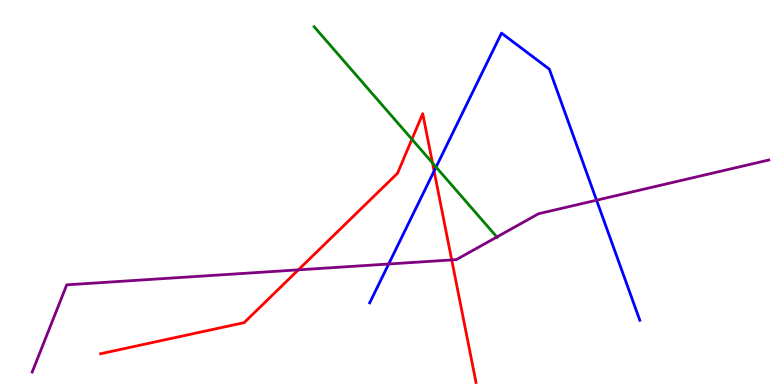[{'lines': ['blue', 'red'], 'intersections': [{'x': 5.6, 'y': 5.56}]}, {'lines': ['green', 'red'], 'intersections': [{'x': 5.31, 'y': 6.38}, {'x': 5.58, 'y': 5.77}]}, {'lines': ['purple', 'red'], 'intersections': [{'x': 3.85, 'y': 2.99}, {'x': 5.83, 'y': 3.25}]}, {'lines': ['blue', 'green'], 'intersections': [{'x': 5.63, 'y': 5.66}]}, {'lines': ['blue', 'purple'], 'intersections': [{'x': 5.02, 'y': 3.14}, {'x': 7.7, 'y': 4.8}]}, {'lines': ['green', 'purple'], 'intersections': [{'x': 6.41, 'y': 3.84}]}]